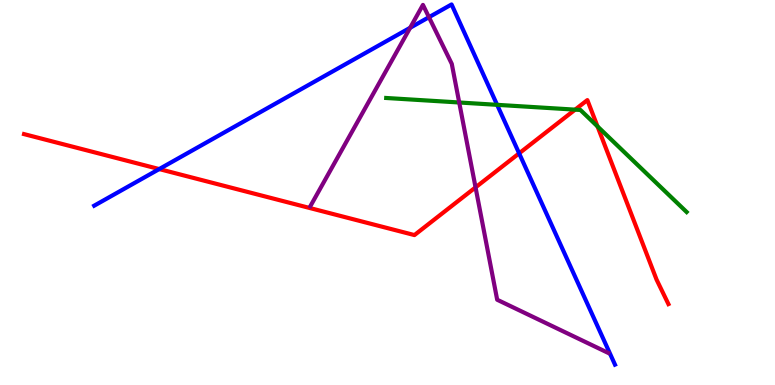[{'lines': ['blue', 'red'], 'intersections': [{'x': 2.05, 'y': 5.61}, {'x': 6.7, 'y': 6.02}]}, {'lines': ['green', 'red'], 'intersections': [{'x': 7.42, 'y': 7.15}, {'x': 7.71, 'y': 6.72}]}, {'lines': ['purple', 'red'], 'intersections': [{'x': 6.14, 'y': 5.13}]}, {'lines': ['blue', 'green'], 'intersections': [{'x': 6.41, 'y': 7.28}]}, {'lines': ['blue', 'purple'], 'intersections': [{'x': 5.29, 'y': 9.28}, {'x': 5.53, 'y': 9.55}]}, {'lines': ['green', 'purple'], 'intersections': [{'x': 5.93, 'y': 7.34}]}]